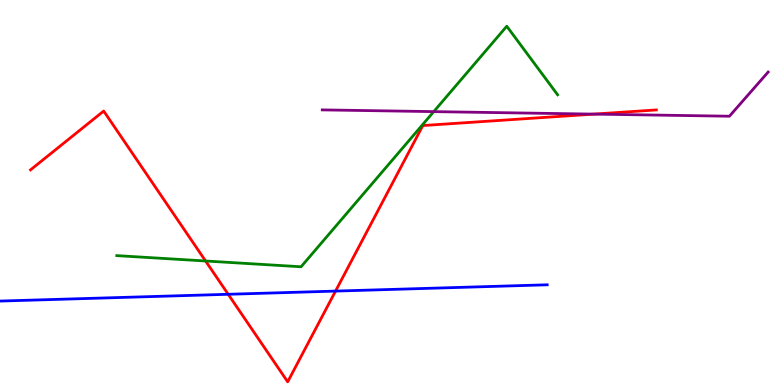[{'lines': ['blue', 'red'], 'intersections': [{'x': 2.94, 'y': 2.36}, {'x': 4.33, 'y': 2.44}]}, {'lines': ['green', 'red'], 'intersections': [{'x': 2.65, 'y': 3.22}]}, {'lines': ['purple', 'red'], 'intersections': [{'x': 7.66, 'y': 7.04}]}, {'lines': ['blue', 'green'], 'intersections': []}, {'lines': ['blue', 'purple'], 'intersections': []}, {'lines': ['green', 'purple'], 'intersections': [{'x': 5.6, 'y': 7.1}]}]